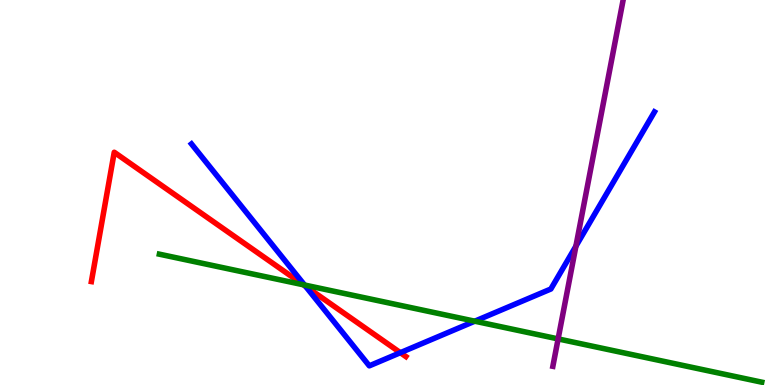[{'lines': ['blue', 'red'], 'intersections': [{'x': 3.94, 'y': 2.56}, {'x': 5.17, 'y': 0.839}]}, {'lines': ['green', 'red'], 'intersections': [{'x': 3.92, 'y': 2.6}]}, {'lines': ['purple', 'red'], 'intersections': []}, {'lines': ['blue', 'green'], 'intersections': [{'x': 3.93, 'y': 2.6}, {'x': 6.13, 'y': 1.66}]}, {'lines': ['blue', 'purple'], 'intersections': [{'x': 7.43, 'y': 3.61}]}, {'lines': ['green', 'purple'], 'intersections': [{'x': 7.2, 'y': 1.2}]}]